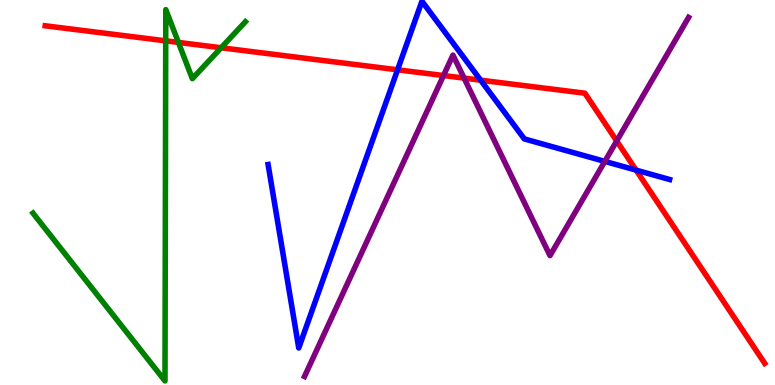[{'lines': ['blue', 'red'], 'intersections': [{'x': 5.13, 'y': 8.19}, {'x': 6.2, 'y': 7.92}, {'x': 8.21, 'y': 5.58}]}, {'lines': ['green', 'red'], 'intersections': [{'x': 2.14, 'y': 8.94}, {'x': 2.3, 'y': 8.9}, {'x': 2.85, 'y': 8.76}]}, {'lines': ['purple', 'red'], 'intersections': [{'x': 5.72, 'y': 8.04}, {'x': 5.99, 'y': 7.97}, {'x': 7.96, 'y': 6.34}]}, {'lines': ['blue', 'green'], 'intersections': []}, {'lines': ['blue', 'purple'], 'intersections': [{'x': 7.8, 'y': 5.81}]}, {'lines': ['green', 'purple'], 'intersections': []}]